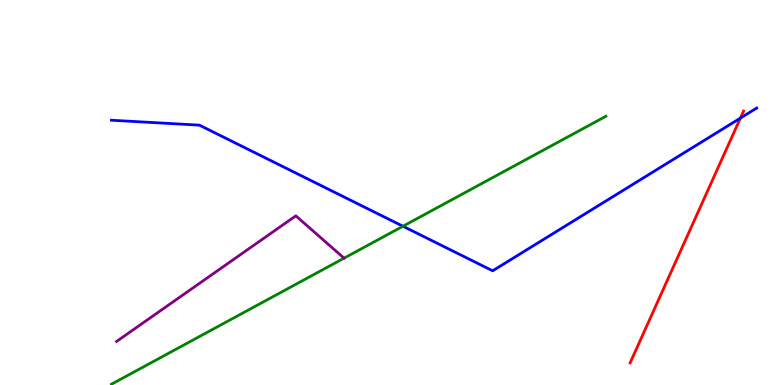[{'lines': ['blue', 'red'], 'intersections': [{'x': 9.55, 'y': 6.93}]}, {'lines': ['green', 'red'], 'intersections': []}, {'lines': ['purple', 'red'], 'intersections': []}, {'lines': ['blue', 'green'], 'intersections': [{'x': 5.2, 'y': 4.12}]}, {'lines': ['blue', 'purple'], 'intersections': []}, {'lines': ['green', 'purple'], 'intersections': []}]